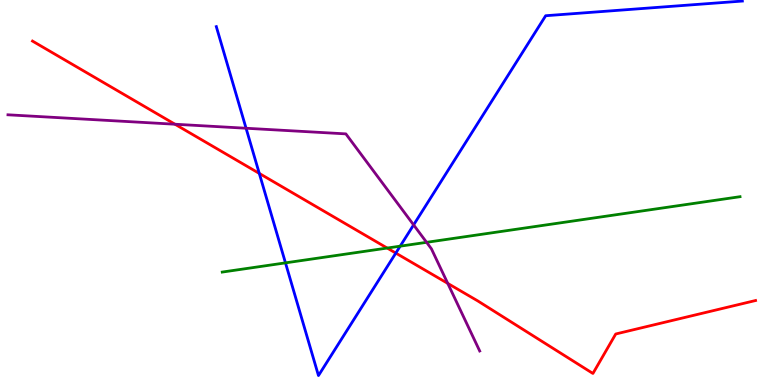[{'lines': ['blue', 'red'], 'intersections': [{'x': 3.35, 'y': 5.5}, {'x': 5.11, 'y': 3.43}]}, {'lines': ['green', 'red'], 'intersections': [{'x': 5.0, 'y': 3.56}]}, {'lines': ['purple', 'red'], 'intersections': [{'x': 2.26, 'y': 6.77}, {'x': 5.78, 'y': 2.64}]}, {'lines': ['blue', 'green'], 'intersections': [{'x': 3.68, 'y': 3.17}, {'x': 5.16, 'y': 3.61}]}, {'lines': ['blue', 'purple'], 'intersections': [{'x': 3.18, 'y': 6.67}, {'x': 5.34, 'y': 4.16}]}, {'lines': ['green', 'purple'], 'intersections': [{'x': 5.5, 'y': 3.71}]}]